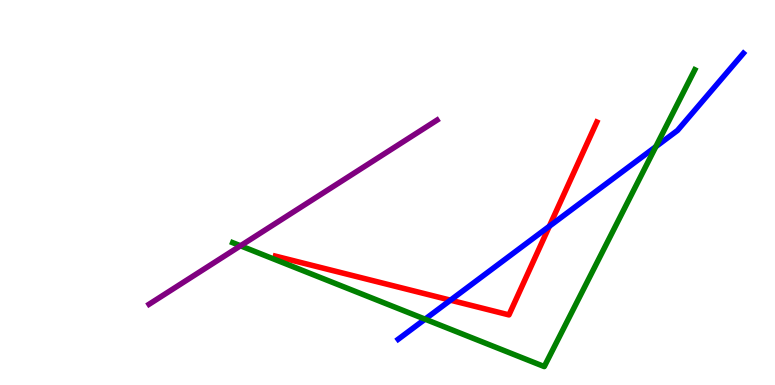[{'lines': ['blue', 'red'], 'intersections': [{'x': 5.81, 'y': 2.2}, {'x': 7.09, 'y': 4.12}]}, {'lines': ['green', 'red'], 'intersections': []}, {'lines': ['purple', 'red'], 'intersections': []}, {'lines': ['blue', 'green'], 'intersections': [{'x': 5.48, 'y': 1.71}, {'x': 8.46, 'y': 6.19}]}, {'lines': ['blue', 'purple'], 'intersections': []}, {'lines': ['green', 'purple'], 'intersections': [{'x': 3.1, 'y': 3.62}]}]